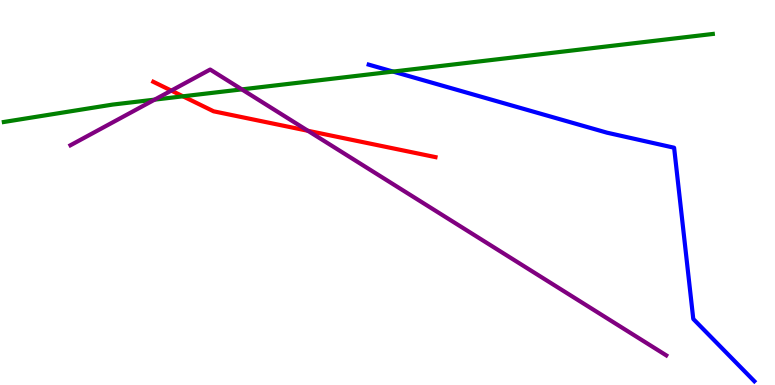[{'lines': ['blue', 'red'], 'intersections': []}, {'lines': ['green', 'red'], 'intersections': [{'x': 2.36, 'y': 7.5}]}, {'lines': ['purple', 'red'], 'intersections': [{'x': 2.21, 'y': 7.65}, {'x': 3.97, 'y': 6.6}]}, {'lines': ['blue', 'green'], 'intersections': [{'x': 5.07, 'y': 8.14}]}, {'lines': ['blue', 'purple'], 'intersections': []}, {'lines': ['green', 'purple'], 'intersections': [{'x': 2.0, 'y': 7.41}, {'x': 3.12, 'y': 7.68}]}]